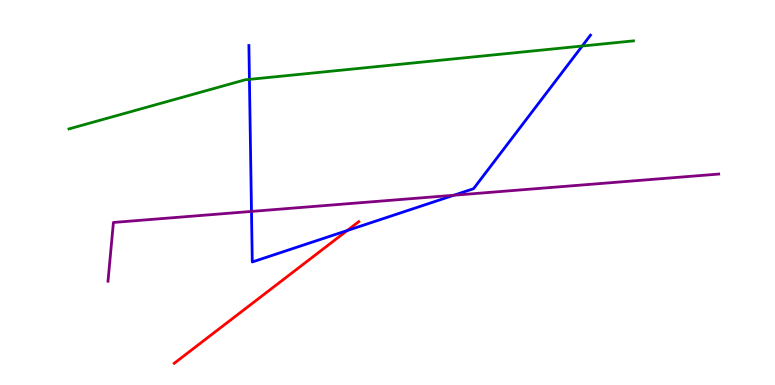[{'lines': ['blue', 'red'], 'intersections': [{'x': 4.48, 'y': 4.01}]}, {'lines': ['green', 'red'], 'intersections': []}, {'lines': ['purple', 'red'], 'intersections': []}, {'lines': ['blue', 'green'], 'intersections': [{'x': 3.22, 'y': 7.94}, {'x': 7.51, 'y': 8.8}]}, {'lines': ['blue', 'purple'], 'intersections': [{'x': 3.25, 'y': 4.51}, {'x': 5.86, 'y': 4.93}]}, {'lines': ['green', 'purple'], 'intersections': []}]